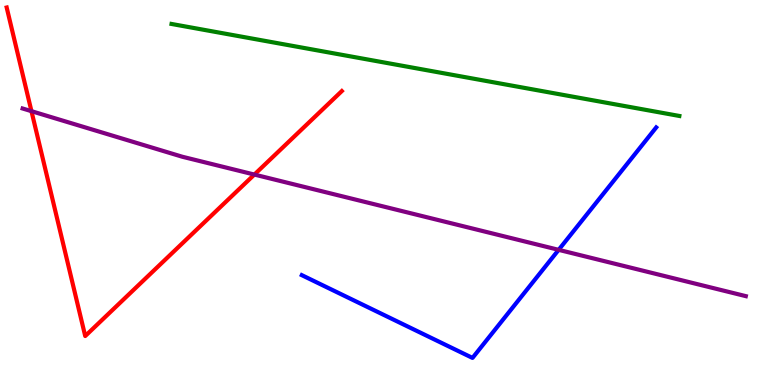[{'lines': ['blue', 'red'], 'intersections': []}, {'lines': ['green', 'red'], 'intersections': []}, {'lines': ['purple', 'red'], 'intersections': [{'x': 0.406, 'y': 7.11}, {'x': 3.28, 'y': 5.47}]}, {'lines': ['blue', 'green'], 'intersections': []}, {'lines': ['blue', 'purple'], 'intersections': [{'x': 7.21, 'y': 3.51}]}, {'lines': ['green', 'purple'], 'intersections': []}]